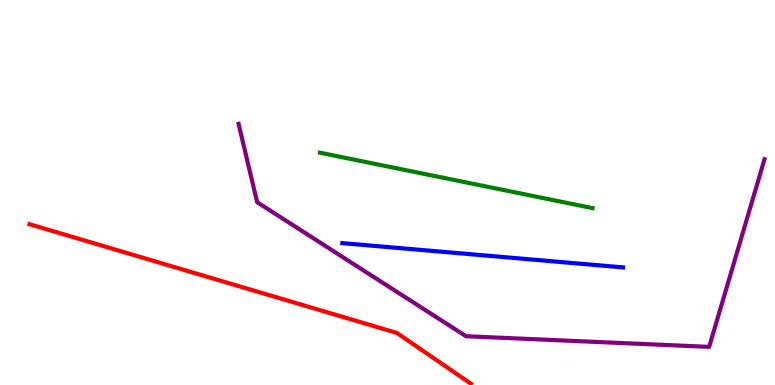[{'lines': ['blue', 'red'], 'intersections': []}, {'lines': ['green', 'red'], 'intersections': []}, {'lines': ['purple', 'red'], 'intersections': []}, {'lines': ['blue', 'green'], 'intersections': []}, {'lines': ['blue', 'purple'], 'intersections': []}, {'lines': ['green', 'purple'], 'intersections': []}]